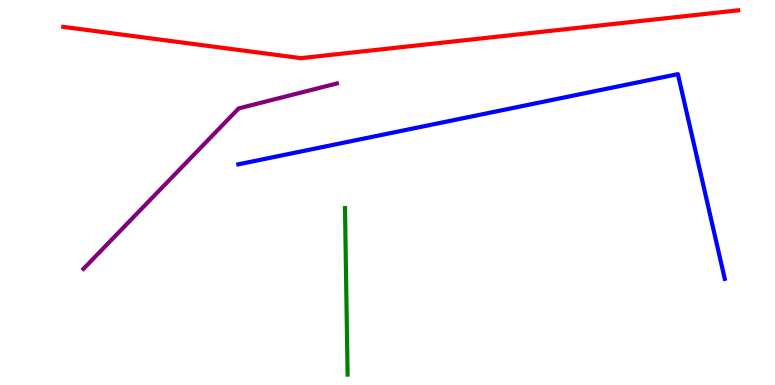[{'lines': ['blue', 'red'], 'intersections': []}, {'lines': ['green', 'red'], 'intersections': []}, {'lines': ['purple', 'red'], 'intersections': []}, {'lines': ['blue', 'green'], 'intersections': []}, {'lines': ['blue', 'purple'], 'intersections': []}, {'lines': ['green', 'purple'], 'intersections': []}]